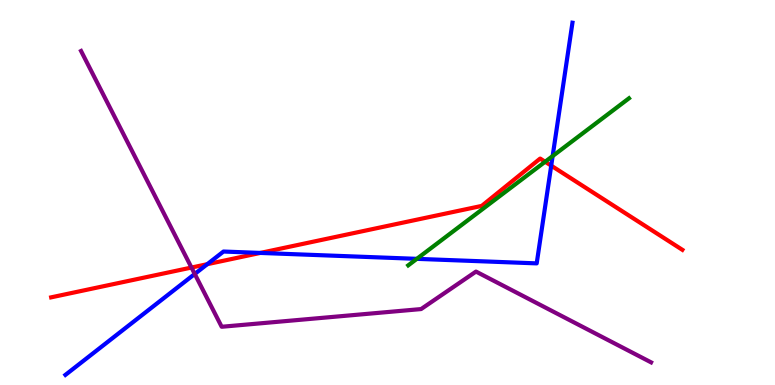[{'lines': ['blue', 'red'], 'intersections': [{'x': 2.67, 'y': 3.14}, {'x': 3.36, 'y': 3.43}, {'x': 7.11, 'y': 5.7}]}, {'lines': ['green', 'red'], 'intersections': [{'x': 7.03, 'y': 5.8}]}, {'lines': ['purple', 'red'], 'intersections': [{'x': 2.47, 'y': 3.05}]}, {'lines': ['blue', 'green'], 'intersections': [{'x': 5.38, 'y': 3.28}, {'x': 7.13, 'y': 5.95}]}, {'lines': ['blue', 'purple'], 'intersections': [{'x': 2.51, 'y': 2.88}]}, {'lines': ['green', 'purple'], 'intersections': []}]